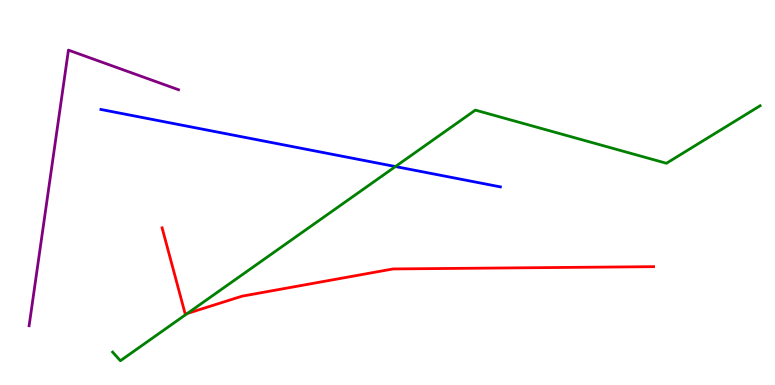[{'lines': ['blue', 'red'], 'intersections': []}, {'lines': ['green', 'red'], 'intersections': [{'x': 2.42, 'y': 1.86}]}, {'lines': ['purple', 'red'], 'intersections': []}, {'lines': ['blue', 'green'], 'intersections': [{'x': 5.1, 'y': 5.67}]}, {'lines': ['blue', 'purple'], 'intersections': []}, {'lines': ['green', 'purple'], 'intersections': []}]